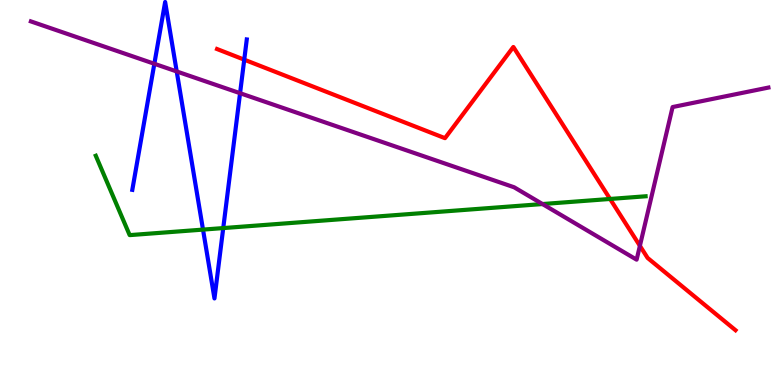[{'lines': ['blue', 'red'], 'intersections': [{'x': 3.15, 'y': 8.45}]}, {'lines': ['green', 'red'], 'intersections': [{'x': 7.87, 'y': 4.83}]}, {'lines': ['purple', 'red'], 'intersections': [{'x': 8.26, 'y': 3.61}]}, {'lines': ['blue', 'green'], 'intersections': [{'x': 2.62, 'y': 4.04}, {'x': 2.88, 'y': 4.08}]}, {'lines': ['blue', 'purple'], 'intersections': [{'x': 1.99, 'y': 8.34}, {'x': 2.28, 'y': 8.14}, {'x': 3.1, 'y': 7.58}]}, {'lines': ['green', 'purple'], 'intersections': [{'x': 7.0, 'y': 4.7}]}]